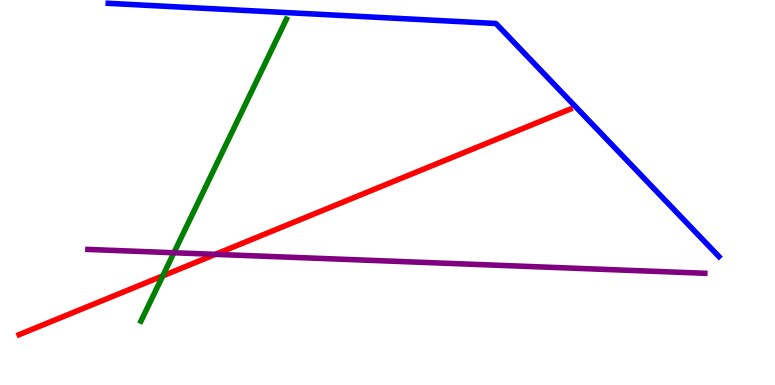[{'lines': ['blue', 'red'], 'intersections': []}, {'lines': ['green', 'red'], 'intersections': [{'x': 2.1, 'y': 2.83}]}, {'lines': ['purple', 'red'], 'intersections': [{'x': 2.78, 'y': 3.39}]}, {'lines': ['blue', 'green'], 'intersections': []}, {'lines': ['blue', 'purple'], 'intersections': []}, {'lines': ['green', 'purple'], 'intersections': [{'x': 2.24, 'y': 3.44}]}]